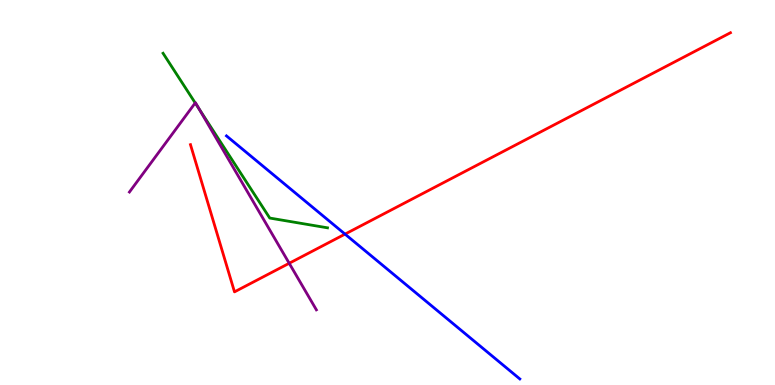[{'lines': ['blue', 'red'], 'intersections': [{'x': 4.45, 'y': 3.92}]}, {'lines': ['green', 'red'], 'intersections': []}, {'lines': ['purple', 'red'], 'intersections': [{'x': 3.73, 'y': 3.16}]}, {'lines': ['blue', 'green'], 'intersections': []}, {'lines': ['blue', 'purple'], 'intersections': []}, {'lines': ['green', 'purple'], 'intersections': [{'x': 2.52, 'y': 7.33}, {'x': 2.57, 'y': 7.17}]}]